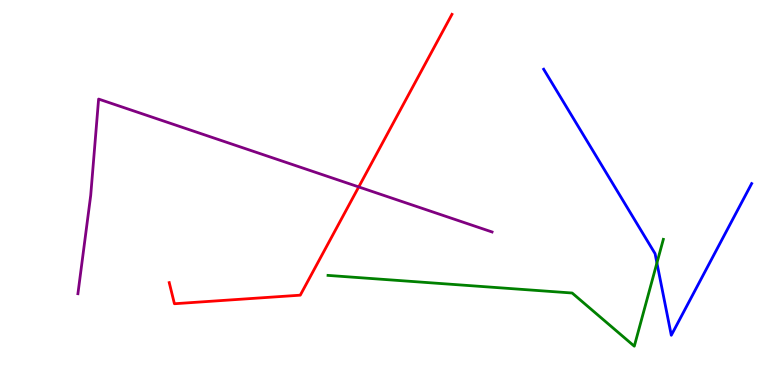[{'lines': ['blue', 'red'], 'intersections': []}, {'lines': ['green', 'red'], 'intersections': []}, {'lines': ['purple', 'red'], 'intersections': [{'x': 4.63, 'y': 5.14}]}, {'lines': ['blue', 'green'], 'intersections': [{'x': 8.48, 'y': 3.17}]}, {'lines': ['blue', 'purple'], 'intersections': []}, {'lines': ['green', 'purple'], 'intersections': []}]